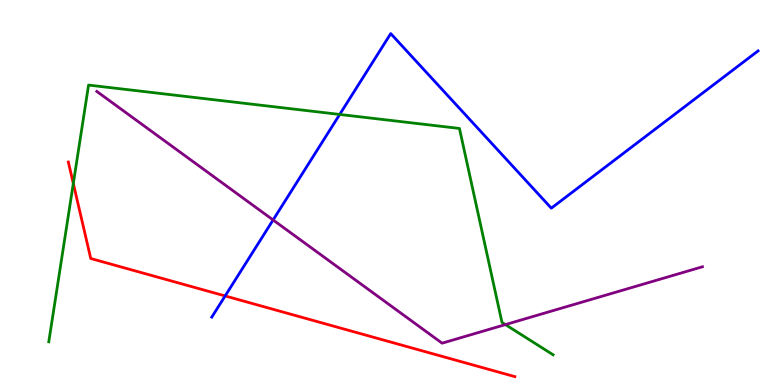[{'lines': ['blue', 'red'], 'intersections': [{'x': 2.91, 'y': 2.31}]}, {'lines': ['green', 'red'], 'intersections': [{'x': 0.946, 'y': 5.23}]}, {'lines': ['purple', 'red'], 'intersections': []}, {'lines': ['blue', 'green'], 'intersections': [{'x': 4.38, 'y': 7.03}]}, {'lines': ['blue', 'purple'], 'intersections': [{'x': 3.52, 'y': 4.29}]}, {'lines': ['green', 'purple'], 'intersections': [{'x': 6.52, 'y': 1.57}]}]